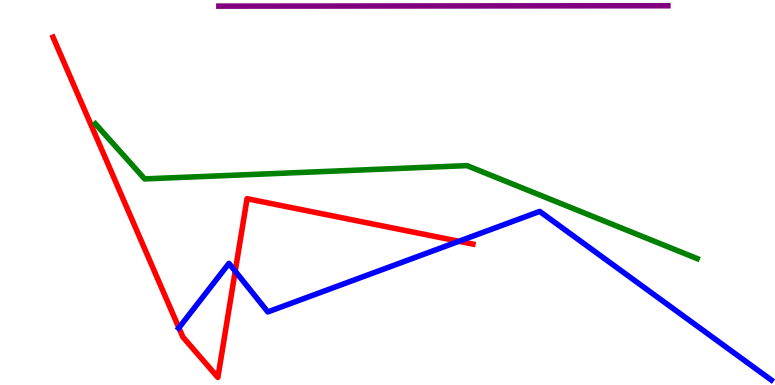[{'lines': ['blue', 'red'], 'intersections': [{'x': 2.31, 'y': 1.49}, {'x': 3.04, 'y': 2.96}, {'x': 5.92, 'y': 3.73}]}, {'lines': ['green', 'red'], 'intersections': []}, {'lines': ['purple', 'red'], 'intersections': []}, {'lines': ['blue', 'green'], 'intersections': []}, {'lines': ['blue', 'purple'], 'intersections': []}, {'lines': ['green', 'purple'], 'intersections': []}]